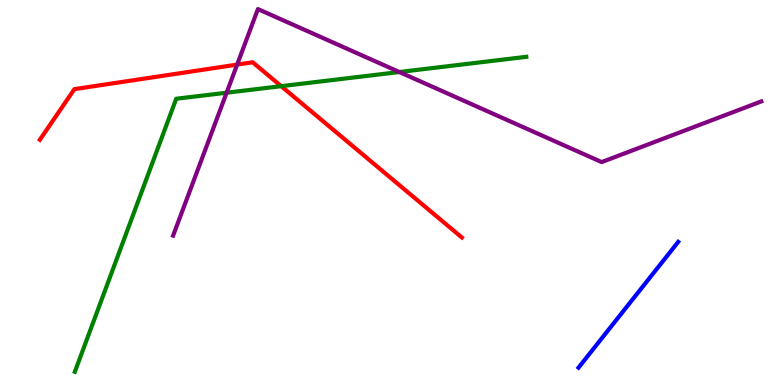[{'lines': ['blue', 'red'], 'intersections': []}, {'lines': ['green', 'red'], 'intersections': [{'x': 3.63, 'y': 7.76}]}, {'lines': ['purple', 'red'], 'intersections': [{'x': 3.06, 'y': 8.32}]}, {'lines': ['blue', 'green'], 'intersections': []}, {'lines': ['blue', 'purple'], 'intersections': []}, {'lines': ['green', 'purple'], 'intersections': [{'x': 2.92, 'y': 7.59}, {'x': 5.15, 'y': 8.13}]}]